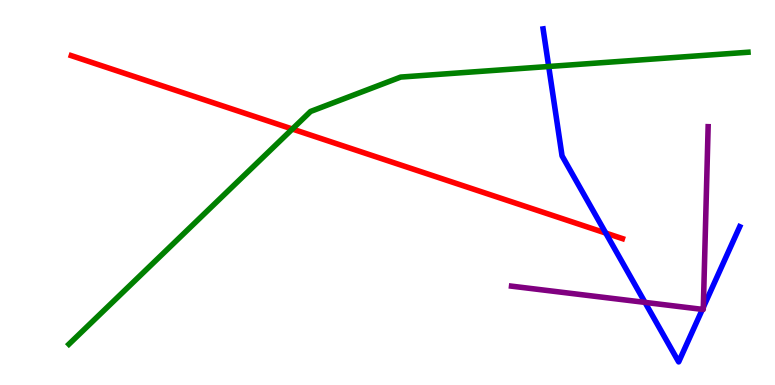[{'lines': ['blue', 'red'], 'intersections': [{'x': 7.82, 'y': 3.95}]}, {'lines': ['green', 'red'], 'intersections': [{'x': 3.77, 'y': 6.65}]}, {'lines': ['purple', 'red'], 'intersections': []}, {'lines': ['blue', 'green'], 'intersections': [{'x': 7.08, 'y': 8.27}]}, {'lines': ['blue', 'purple'], 'intersections': [{'x': 8.32, 'y': 2.15}, {'x': 9.06, 'y': 1.96}, {'x': 9.08, 'y': 2.02}]}, {'lines': ['green', 'purple'], 'intersections': []}]